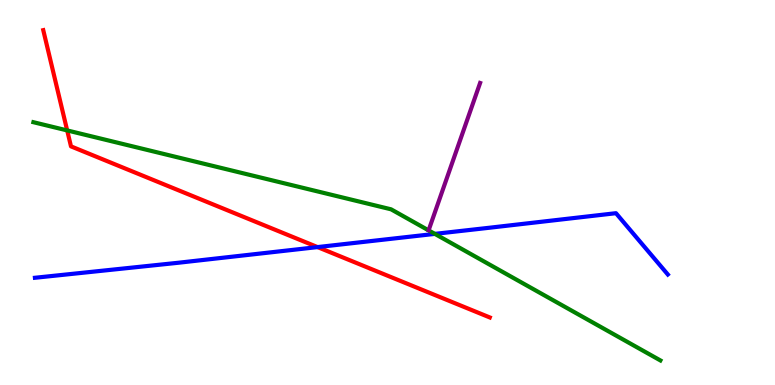[{'lines': ['blue', 'red'], 'intersections': [{'x': 4.1, 'y': 3.58}]}, {'lines': ['green', 'red'], 'intersections': [{'x': 0.867, 'y': 6.61}]}, {'lines': ['purple', 'red'], 'intersections': []}, {'lines': ['blue', 'green'], 'intersections': [{'x': 5.61, 'y': 3.93}]}, {'lines': ['blue', 'purple'], 'intersections': []}, {'lines': ['green', 'purple'], 'intersections': []}]